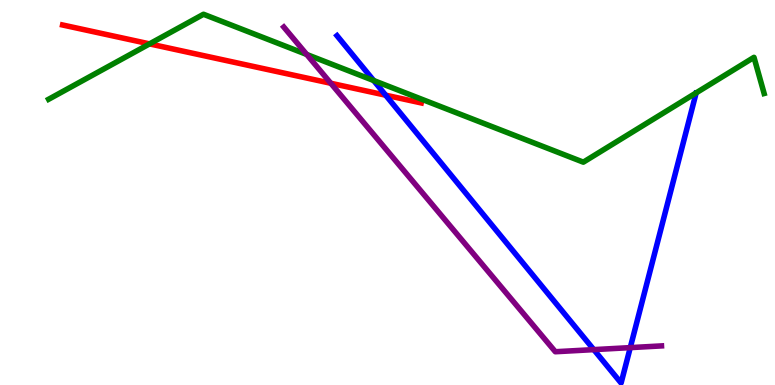[{'lines': ['blue', 'red'], 'intersections': [{'x': 4.98, 'y': 7.53}]}, {'lines': ['green', 'red'], 'intersections': [{'x': 1.93, 'y': 8.86}]}, {'lines': ['purple', 'red'], 'intersections': [{'x': 4.27, 'y': 7.84}]}, {'lines': ['blue', 'green'], 'intersections': [{'x': 4.82, 'y': 7.91}]}, {'lines': ['blue', 'purple'], 'intersections': [{'x': 7.66, 'y': 0.919}, {'x': 8.13, 'y': 0.971}]}, {'lines': ['green', 'purple'], 'intersections': [{'x': 3.96, 'y': 8.59}]}]